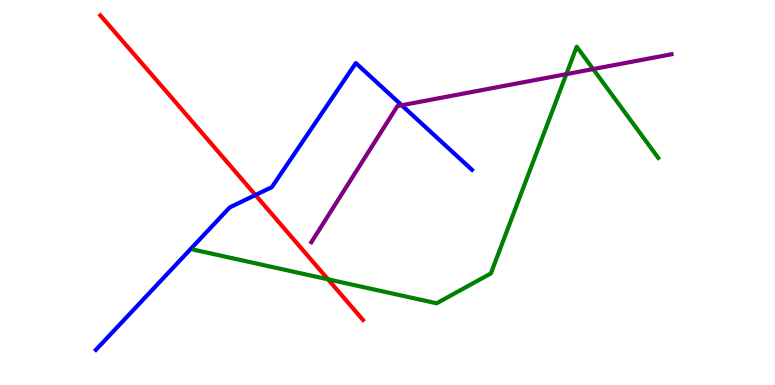[{'lines': ['blue', 'red'], 'intersections': [{'x': 3.3, 'y': 4.93}]}, {'lines': ['green', 'red'], 'intersections': [{'x': 4.23, 'y': 2.74}]}, {'lines': ['purple', 'red'], 'intersections': []}, {'lines': ['blue', 'green'], 'intersections': []}, {'lines': ['blue', 'purple'], 'intersections': [{'x': 5.18, 'y': 7.27}]}, {'lines': ['green', 'purple'], 'intersections': [{'x': 7.31, 'y': 8.07}, {'x': 7.65, 'y': 8.21}]}]